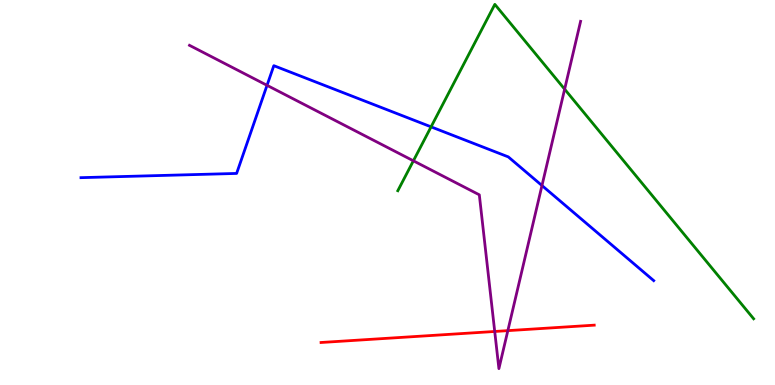[{'lines': ['blue', 'red'], 'intersections': []}, {'lines': ['green', 'red'], 'intersections': []}, {'lines': ['purple', 'red'], 'intersections': [{'x': 6.38, 'y': 1.39}, {'x': 6.55, 'y': 1.41}]}, {'lines': ['blue', 'green'], 'intersections': [{'x': 5.56, 'y': 6.71}]}, {'lines': ['blue', 'purple'], 'intersections': [{'x': 3.45, 'y': 7.78}, {'x': 6.99, 'y': 5.18}]}, {'lines': ['green', 'purple'], 'intersections': [{'x': 5.33, 'y': 5.82}, {'x': 7.29, 'y': 7.68}]}]